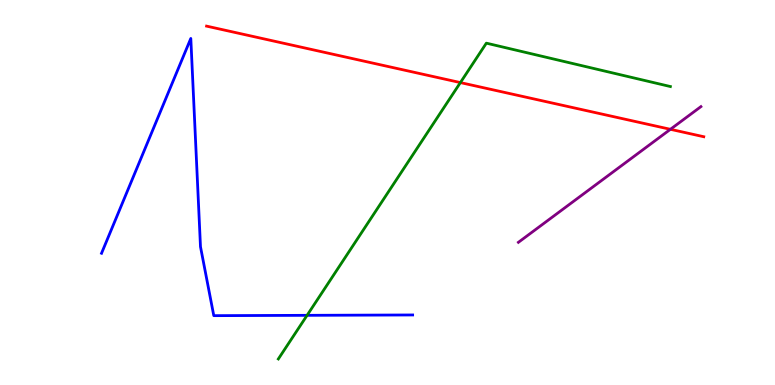[{'lines': ['blue', 'red'], 'intersections': []}, {'lines': ['green', 'red'], 'intersections': [{'x': 5.94, 'y': 7.85}]}, {'lines': ['purple', 'red'], 'intersections': [{'x': 8.65, 'y': 6.64}]}, {'lines': ['blue', 'green'], 'intersections': [{'x': 3.96, 'y': 1.81}]}, {'lines': ['blue', 'purple'], 'intersections': []}, {'lines': ['green', 'purple'], 'intersections': []}]